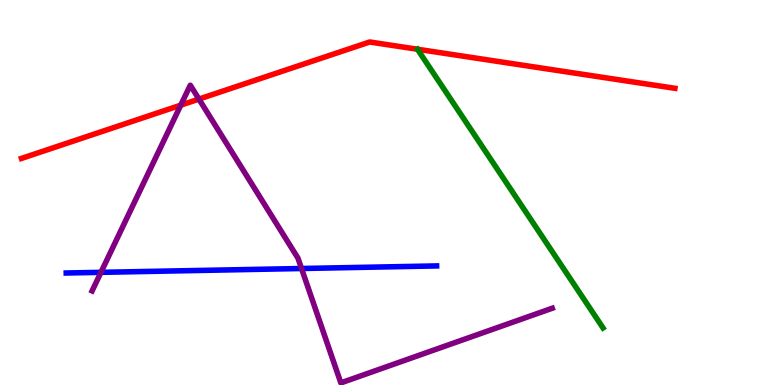[{'lines': ['blue', 'red'], 'intersections': []}, {'lines': ['green', 'red'], 'intersections': []}, {'lines': ['purple', 'red'], 'intersections': [{'x': 2.33, 'y': 7.27}, {'x': 2.57, 'y': 7.43}]}, {'lines': ['blue', 'green'], 'intersections': []}, {'lines': ['blue', 'purple'], 'intersections': [{'x': 1.3, 'y': 2.93}, {'x': 3.89, 'y': 3.03}]}, {'lines': ['green', 'purple'], 'intersections': []}]